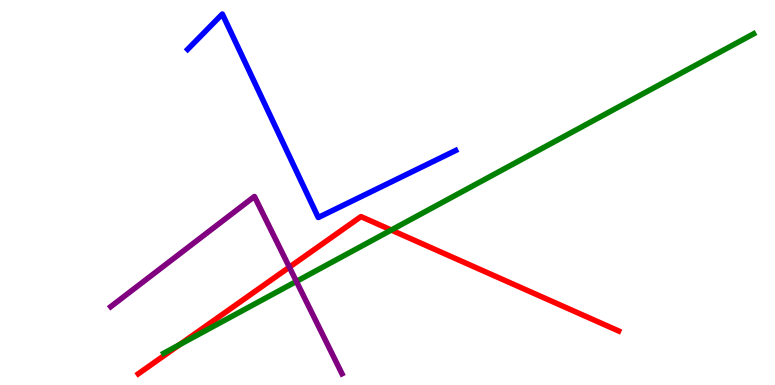[{'lines': ['blue', 'red'], 'intersections': []}, {'lines': ['green', 'red'], 'intersections': [{'x': 2.32, 'y': 1.05}, {'x': 5.05, 'y': 4.02}]}, {'lines': ['purple', 'red'], 'intersections': [{'x': 3.73, 'y': 3.06}]}, {'lines': ['blue', 'green'], 'intersections': []}, {'lines': ['blue', 'purple'], 'intersections': []}, {'lines': ['green', 'purple'], 'intersections': [{'x': 3.82, 'y': 2.69}]}]